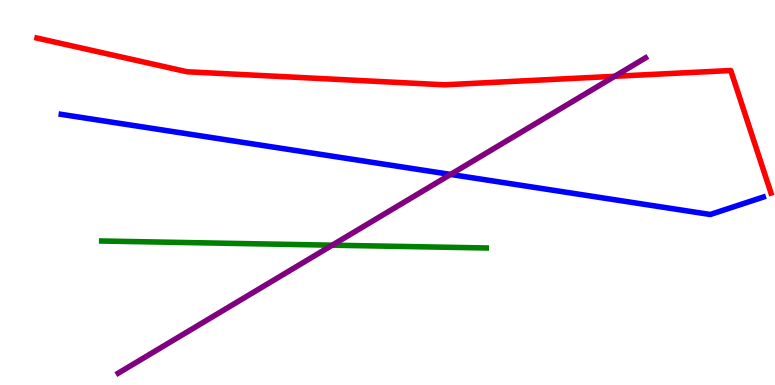[{'lines': ['blue', 'red'], 'intersections': []}, {'lines': ['green', 'red'], 'intersections': []}, {'lines': ['purple', 'red'], 'intersections': [{'x': 7.93, 'y': 8.02}]}, {'lines': ['blue', 'green'], 'intersections': []}, {'lines': ['blue', 'purple'], 'intersections': [{'x': 5.81, 'y': 5.47}]}, {'lines': ['green', 'purple'], 'intersections': [{'x': 4.29, 'y': 3.63}]}]